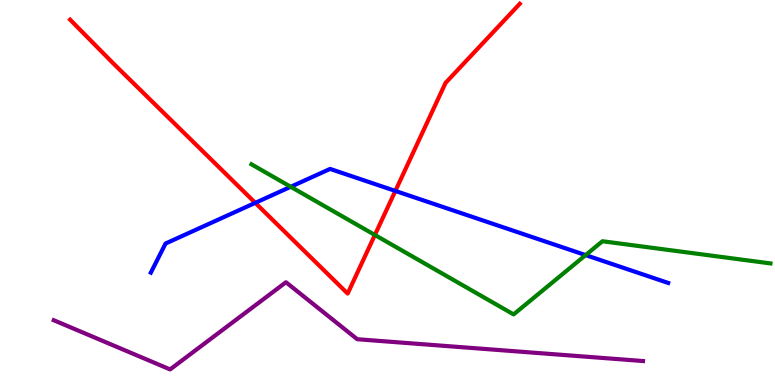[{'lines': ['blue', 'red'], 'intersections': [{'x': 3.29, 'y': 4.73}, {'x': 5.1, 'y': 5.04}]}, {'lines': ['green', 'red'], 'intersections': [{'x': 4.84, 'y': 3.9}]}, {'lines': ['purple', 'red'], 'intersections': []}, {'lines': ['blue', 'green'], 'intersections': [{'x': 3.75, 'y': 5.15}, {'x': 7.56, 'y': 3.37}]}, {'lines': ['blue', 'purple'], 'intersections': []}, {'lines': ['green', 'purple'], 'intersections': []}]